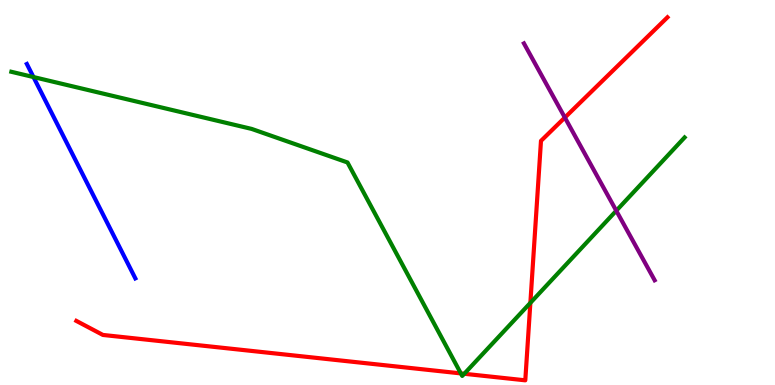[{'lines': ['blue', 'red'], 'intersections': []}, {'lines': ['green', 'red'], 'intersections': [{'x': 5.95, 'y': 0.301}, {'x': 5.99, 'y': 0.292}, {'x': 6.84, 'y': 2.13}]}, {'lines': ['purple', 'red'], 'intersections': [{'x': 7.29, 'y': 6.95}]}, {'lines': ['blue', 'green'], 'intersections': [{'x': 0.432, 'y': 8.0}]}, {'lines': ['blue', 'purple'], 'intersections': []}, {'lines': ['green', 'purple'], 'intersections': [{'x': 7.95, 'y': 4.53}]}]